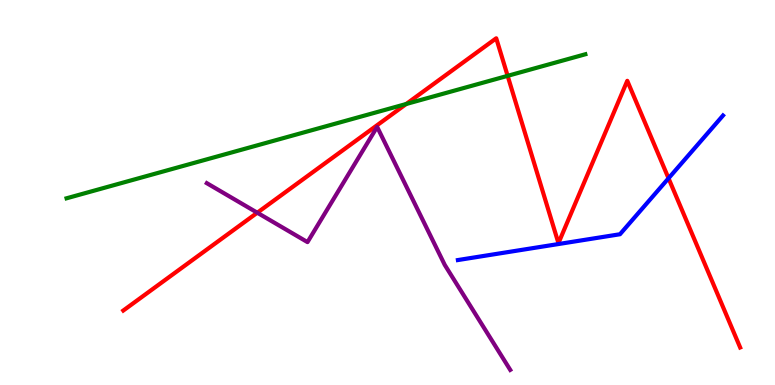[{'lines': ['blue', 'red'], 'intersections': [{'x': 8.63, 'y': 5.37}]}, {'lines': ['green', 'red'], 'intersections': [{'x': 5.24, 'y': 7.3}, {'x': 6.55, 'y': 8.03}]}, {'lines': ['purple', 'red'], 'intersections': [{'x': 3.32, 'y': 4.47}]}, {'lines': ['blue', 'green'], 'intersections': []}, {'lines': ['blue', 'purple'], 'intersections': []}, {'lines': ['green', 'purple'], 'intersections': []}]